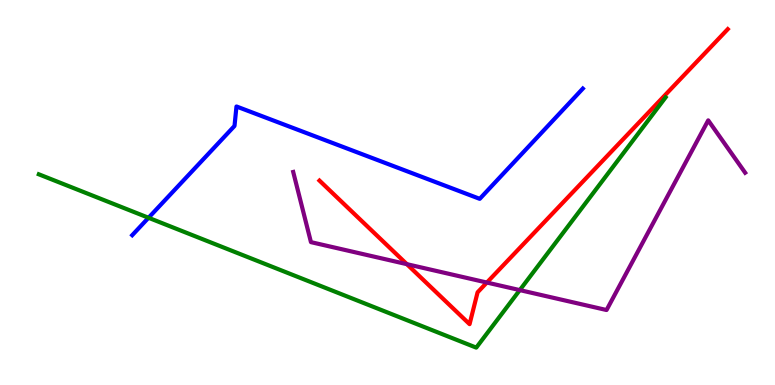[{'lines': ['blue', 'red'], 'intersections': []}, {'lines': ['green', 'red'], 'intersections': []}, {'lines': ['purple', 'red'], 'intersections': [{'x': 5.25, 'y': 3.14}, {'x': 6.28, 'y': 2.66}]}, {'lines': ['blue', 'green'], 'intersections': [{'x': 1.92, 'y': 4.34}]}, {'lines': ['blue', 'purple'], 'intersections': []}, {'lines': ['green', 'purple'], 'intersections': [{'x': 6.71, 'y': 2.46}]}]